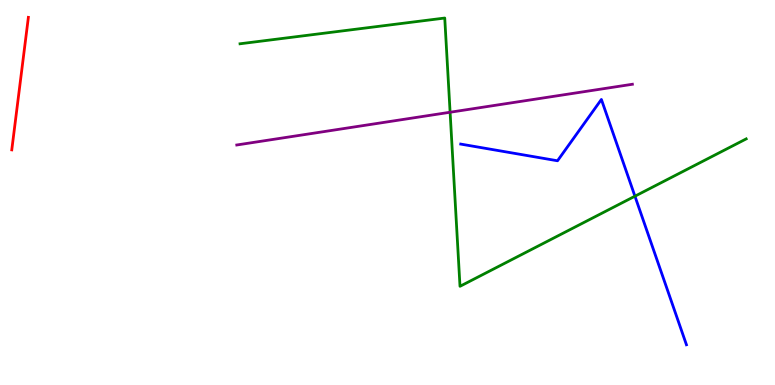[{'lines': ['blue', 'red'], 'intersections': []}, {'lines': ['green', 'red'], 'intersections': []}, {'lines': ['purple', 'red'], 'intersections': []}, {'lines': ['blue', 'green'], 'intersections': [{'x': 8.19, 'y': 4.9}]}, {'lines': ['blue', 'purple'], 'intersections': []}, {'lines': ['green', 'purple'], 'intersections': [{'x': 5.81, 'y': 7.08}]}]